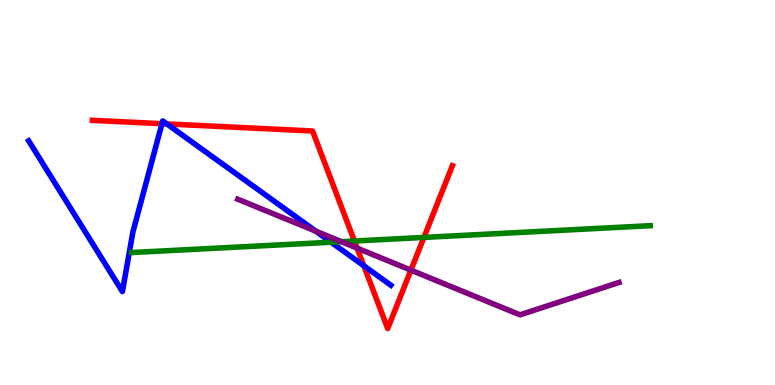[{'lines': ['blue', 'red'], 'intersections': [{'x': 2.09, 'y': 6.79}, {'x': 2.15, 'y': 6.78}, {'x': 4.69, 'y': 3.1}]}, {'lines': ['green', 'red'], 'intersections': [{'x': 4.57, 'y': 3.74}, {'x': 5.47, 'y': 3.83}]}, {'lines': ['purple', 'red'], 'intersections': [{'x': 4.61, 'y': 3.56}, {'x': 5.3, 'y': 2.98}]}, {'lines': ['blue', 'green'], 'intersections': [{'x': 4.27, 'y': 3.71}]}, {'lines': ['blue', 'purple'], 'intersections': [{'x': 4.07, 'y': 4.0}]}, {'lines': ['green', 'purple'], 'intersections': [{'x': 4.41, 'y': 3.72}]}]